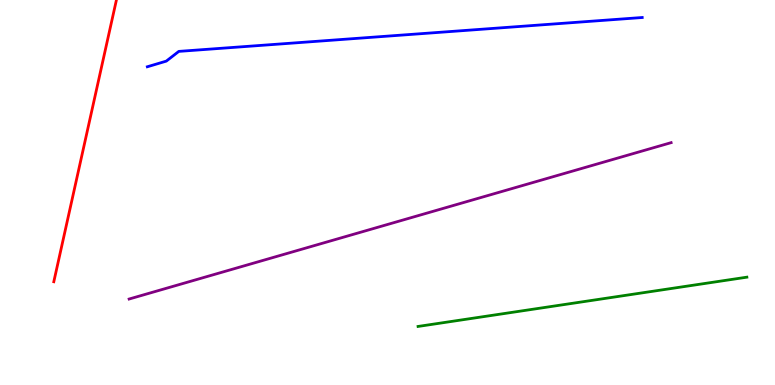[{'lines': ['blue', 'red'], 'intersections': []}, {'lines': ['green', 'red'], 'intersections': []}, {'lines': ['purple', 'red'], 'intersections': []}, {'lines': ['blue', 'green'], 'intersections': []}, {'lines': ['blue', 'purple'], 'intersections': []}, {'lines': ['green', 'purple'], 'intersections': []}]